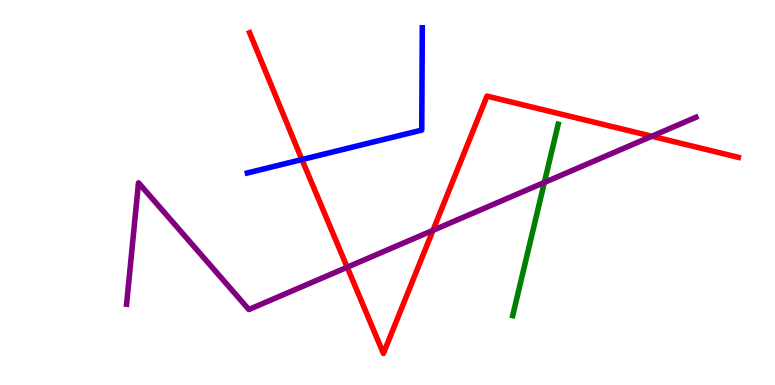[{'lines': ['blue', 'red'], 'intersections': [{'x': 3.9, 'y': 5.86}]}, {'lines': ['green', 'red'], 'intersections': []}, {'lines': ['purple', 'red'], 'intersections': [{'x': 4.48, 'y': 3.06}, {'x': 5.59, 'y': 4.02}, {'x': 8.41, 'y': 6.46}]}, {'lines': ['blue', 'green'], 'intersections': []}, {'lines': ['blue', 'purple'], 'intersections': []}, {'lines': ['green', 'purple'], 'intersections': [{'x': 7.02, 'y': 5.26}]}]